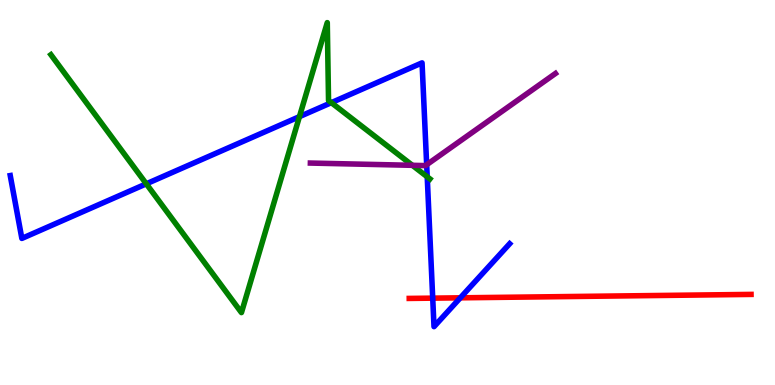[{'lines': ['blue', 'red'], 'intersections': [{'x': 5.58, 'y': 2.26}, {'x': 5.94, 'y': 2.26}]}, {'lines': ['green', 'red'], 'intersections': []}, {'lines': ['purple', 'red'], 'intersections': []}, {'lines': ['blue', 'green'], 'intersections': [{'x': 1.89, 'y': 5.23}, {'x': 3.86, 'y': 6.97}, {'x': 4.28, 'y': 7.33}, {'x': 5.51, 'y': 5.41}]}, {'lines': ['blue', 'purple'], 'intersections': [{'x': 5.51, 'y': 5.72}]}, {'lines': ['green', 'purple'], 'intersections': [{'x': 5.32, 'y': 5.71}]}]